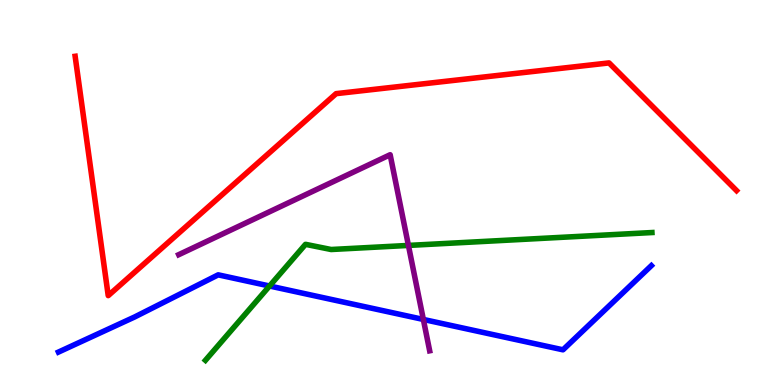[{'lines': ['blue', 'red'], 'intersections': []}, {'lines': ['green', 'red'], 'intersections': []}, {'lines': ['purple', 'red'], 'intersections': []}, {'lines': ['blue', 'green'], 'intersections': [{'x': 3.48, 'y': 2.57}]}, {'lines': ['blue', 'purple'], 'intersections': [{'x': 5.46, 'y': 1.7}]}, {'lines': ['green', 'purple'], 'intersections': [{'x': 5.27, 'y': 3.63}]}]